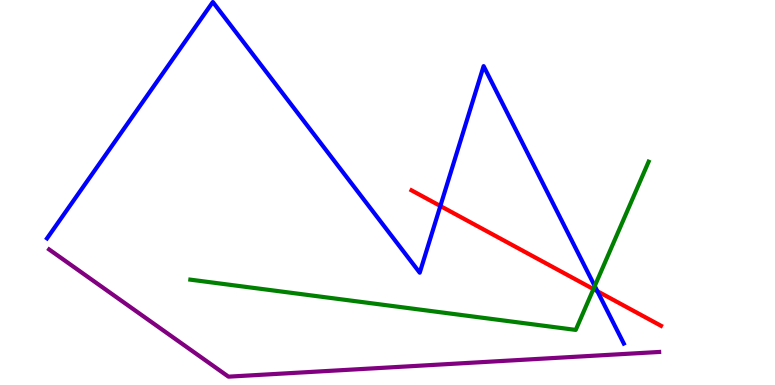[{'lines': ['blue', 'red'], 'intersections': [{'x': 5.68, 'y': 4.65}, {'x': 7.71, 'y': 2.44}]}, {'lines': ['green', 'red'], 'intersections': [{'x': 7.66, 'y': 2.49}]}, {'lines': ['purple', 'red'], 'intersections': []}, {'lines': ['blue', 'green'], 'intersections': [{'x': 7.67, 'y': 2.57}]}, {'lines': ['blue', 'purple'], 'intersections': []}, {'lines': ['green', 'purple'], 'intersections': []}]